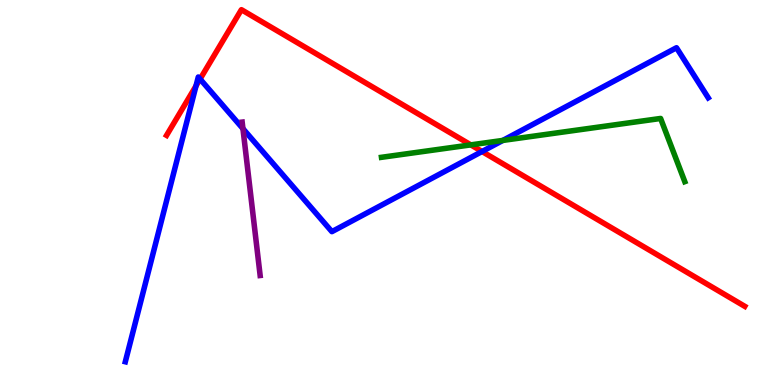[{'lines': ['blue', 'red'], 'intersections': [{'x': 2.53, 'y': 7.77}, {'x': 2.58, 'y': 7.95}, {'x': 6.22, 'y': 6.06}]}, {'lines': ['green', 'red'], 'intersections': [{'x': 6.07, 'y': 6.24}]}, {'lines': ['purple', 'red'], 'intersections': []}, {'lines': ['blue', 'green'], 'intersections': [{'x': 6.49, 'y': 6.35}]}, {'lines': ['blue', 'purple'], 'intersections': [{'x': 3.13, 'y': 6.66}]}, {'lines': ['green', 'purple'], 'intersections': []}]